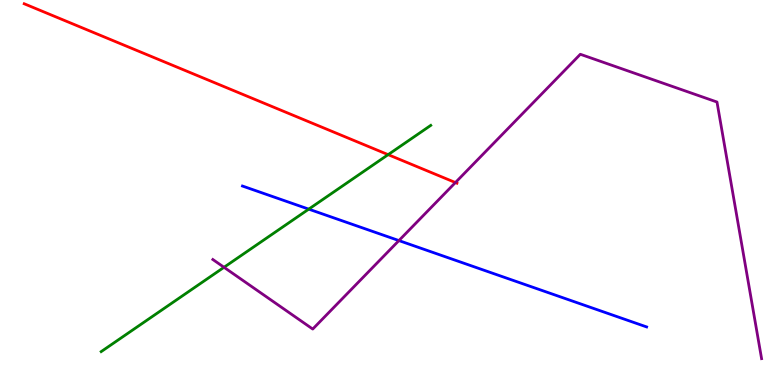[{'lines': ['blue', 'red'], 'intersections': []}, {'lines': ['green', 'red'], 'intersections': [{'x': 5.01, 'y': 5.98}]}, {'lines': ['purple', 'red'], 'intersections': [{'x': 5.88, 'y': 5.26}]}, {'lines': ['blue', 'green'], 'intersections': [{'x': 3.98, 'y': 4.57}]}, {'lines': ['blue', 'purple'], 'intersections': [{'x': 5.15, 'y': 3.75}]}, {'lines': ['green', 'purple'], 'intersections': [{'x': 2.89, 'y': 3.06}]}]